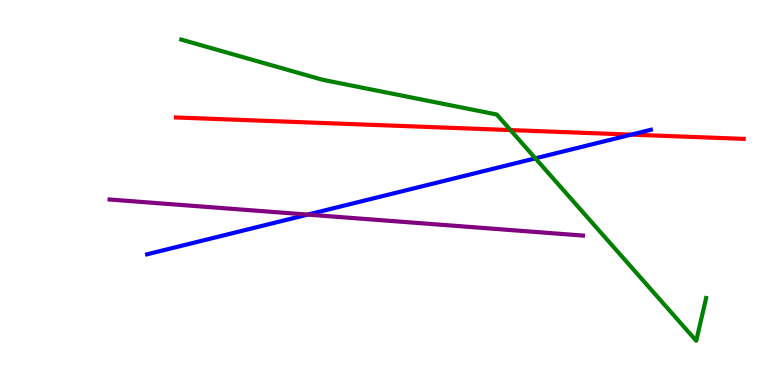[{'lines': ['blue', 'red'], 'intersections': [{'x': 8.15, 'y': 6.5}]}, {'lines': ['green', 'red'], 'intersections': [{'x': 6.59, 'y': 6.62}]}, {'lines': ['purple', 'red'], 'intersections': []}, {'lines': ['blue', 'green'], 'intersections': [{'x': 6.91, 'y': 5.89}]}, {'lines': ['blue', 'purple'], 'intersections': [{'x': 3.97, 'y': 4.43}]}, {'lines': ['green', 'purple'], 'intersections': []}]